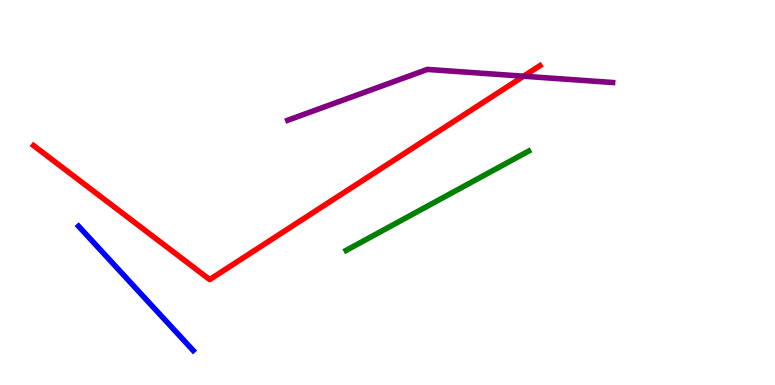[{'lines': ['blue', 'red'], 'intersections': []}, {'lines': ['green', 'red'], 'intersections': []}, {'lines': ['purple', 'red'], 'intersections': [{'x': 6.76, 'y': 8.02}]}, {'lines': ['blue', 'green'], 'intersections': []}, {'lines': ['blue', 'purple'], 'intersections': []}, {'lines': ['green', 'purple'], 'intersections': []}]